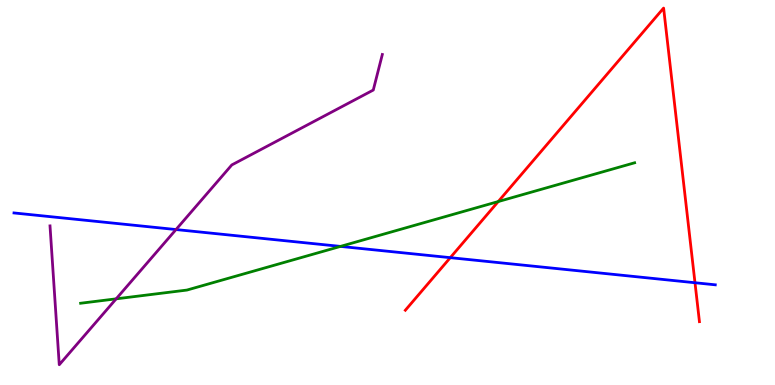[{'lines': ['blue', 'red'], 'intersections': [{'x': 5.81, 'y': 3.31}, {'x': 8.97, 'y': 2.66}]}, {'lines': ['green', 'red'], 'intersections': [{'x': 6.43, 'y': 4.76}]}, {'lines': ['purple', 'red'], 'intersections': []}, {'lines': ['blue', 'green'], 'intersections': [{'x': 4.39, 'y': 3.6}]}, {'lines': ['blue', 'purple'], 'intersections': [{'x': 2.27, 'y': 4.04}]}, {'lines': ['green', 'purple'], 'intersections': [{'x': 1.5, 'y': 2.24}]}]